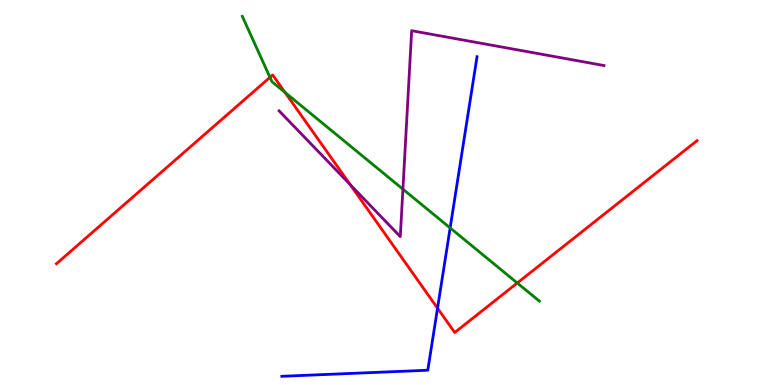[{'lines': ['blue', 'red'], 'intersections': [{'x': 5.65, 'y': 1.99}]}, {'lines': ['green', 'red'], 'intersections': [{'x': 3.48, 'y': 7.99}, {'x': 3.68, 'y': 7.6}, {'x': 6.67, 'y': 2.65}]}, {'lines': ['purple', 'red'], 'intersections': [{'x': 4.52, 'y': 5.21}]}, {'lines': ['blue', 'green'], 'intersections': [{'x': 5.81, 'y': 4.08}]}, {'lines': ['blue', 'purple'], 'intersections': []}, {'lines': ['green', 'purple'], 'intersections': [{'x': 5.2, 'y': 5.09}]}]